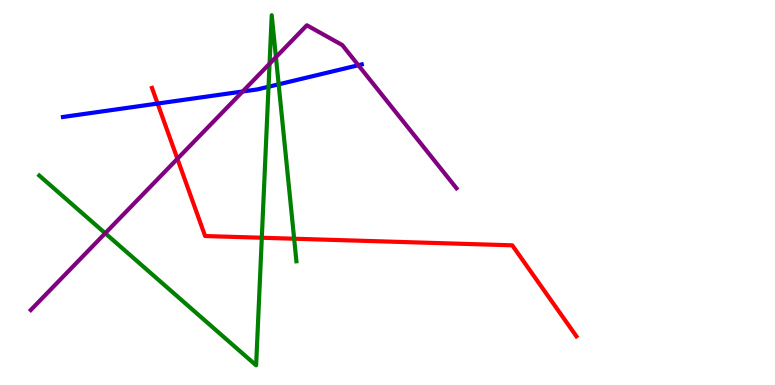[{'lines': ['blue', 'red'], 'intersections': [{'x': 2.03, 'y': 7.31}]}, {'lines': ['green', 'red'], 'intersections': [{'x': 3.38, 'y': 3.82}, {'x': 3.8, 'y': 3.8}]}, {'lines': ['purple', 'red'], 'intersections': [{'x': 2.29, 'y': 5.88}]}, {'lines': ['blue', 'green'], 'intersections': [{'x': 3.46, 'y': 7.75}, {'x': 3.6, 'y': 7.81}]}, {'lines': ['blue', 'purple'], 'intersections': [{'x': 3.13, 'y': 7.62}, {'x': 4.62, 'y': 8.31}]}, {'lines': ['green', 'purple'], 'intersections': [{'x': 1.36, 'y': 3.94}, {'x': 3.48, 'y': 8.34}, {'x': 3.56, 'y': 8.52}]}]